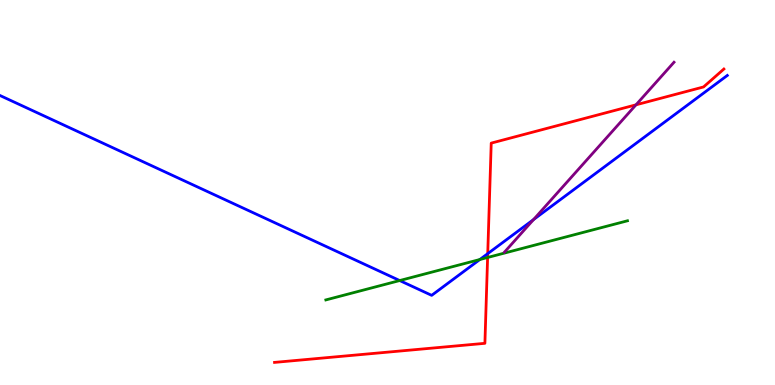[{'lines': ['blue', 'red'], 'intersections': [{'x': 6.29, 'y': 3.41}]}, {'lines': ['green', 'red'], 'intersections': [{'x': 6.29, 'y': 3.31}]}, {'lines': ['purple', 'red'], 'intersections': [{'x': 8.21, 'y': 7.28}]}, {'lines': ['blue', 'green'], 'intersections': [{'x': 5.16, 'y': 2.71}, {'x': 6.19, 'y': 3.26}]}, {'lines': ['blue', 'purple'], 'intersections': [{'x': 6.88, 'y': 4.3}]}, {'lines': ['green', 'purple'], 'intersections': []}]